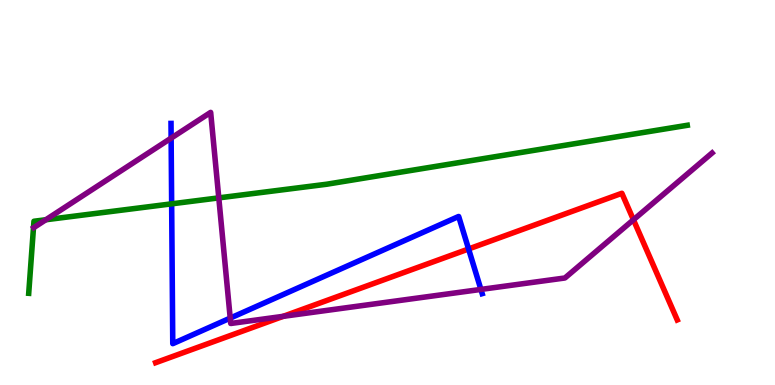[{'lines': ['blue', 'red'], 'intersections': [{'x': 6.05, 'y': 3.53}]}, {'lines': ['green', 'red'], 'intersections': []}, {'lines': ['purple', 'red'], 'intersections': [{'x': 3.65, 'y': 1.78}, {'x': 8.17, 'y': 4.29}]}, {'lines': ['blue', 'green'], 'intersections': [{'x': 2.21, 'y': 4.71}]}, {'lines': ['blue', 'purple'], 'intersections': [{'x': 2.21, 'y': 6.41}, {'x': 2.97, 'y': 1.74}, {'x': 6.21, 'y': 2.48}]}, {'lines': ['green', 'purple'], 'intersections': [{'x': 0.591, 'y': 4.29}, {'x': 2.82, 'y': 4.86}]}]